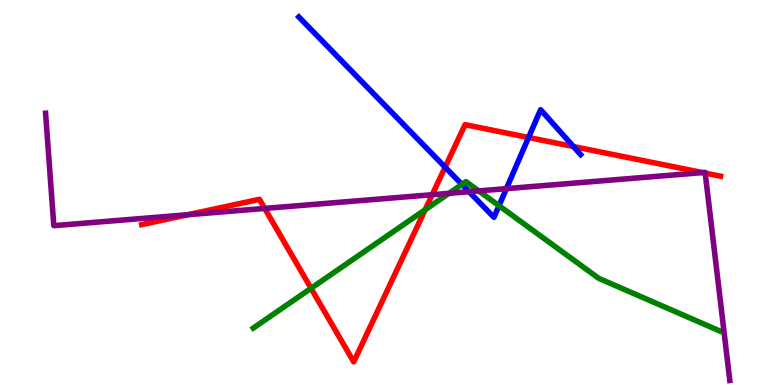[{'lines': ['blue', 'red'], 'intersections': [{'x': 5.74, 'y': 5.66}, {'x': 6.82, 'y': 6.43}, {'x': 7.4, 'y': 6.19}]}, {'lines': ['green', 'red'], 'intersections': [{'x': 4.01, 'y': 2.51}, {'x': 5.49, 'y': 4.55}]}, {'lines': ['purple', 'red'], 'intersections': [{'x': 2.42, 'y': 4.42}, {'x': 3.42, 'y': 4.59}, {'x': 5.58, 'y': 4.94}, {'x': 9.07, 'y': 5.52}, {'x': 9.1, 'y': 5.5}]}, {'lines': ['blue', 'green'], 'intersections': [{'x': 5.96, 'y': 5.21}, {'x': 6.44, 'y': 4.66}]}, {'lines': ['blue', 'purple'], 'intersections': [{'x': 6.05, 'y': 5.02}, {'x': 6.53, 'y': 5.1}]}, {'lines': ['green', 'purple'], 'intersections': [{'x': 5.79, 'y': 4.98}, {'x': 6.18, 'y': 5.04}]}]